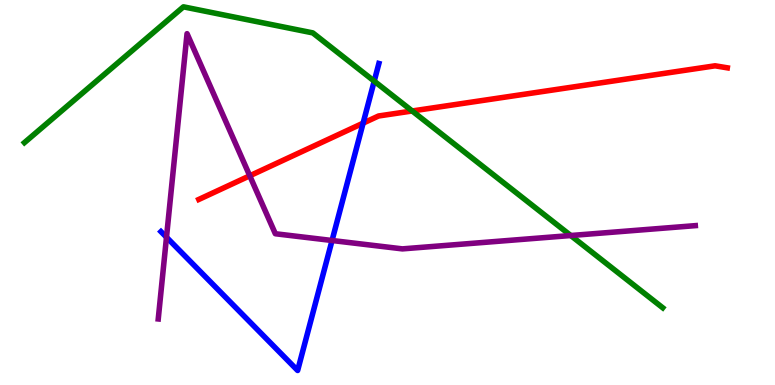[{'lines': ['blue', 'red'], 'intersections': [{'x': 4.69, 'y': 6.8}]}, {'lines': ['green', 'red'], 'intersections': [{'x': 5.32, 'y': 7.12}]}, {'lines': ['purple', 'red'], 'intersections': [{'x': 3.22, 'y': 5.43}]}, {'lines': ['blue', 'green'], 'intersections': [{'x': 4.83, 'y': 7.89}]}, {'lines': ['blue', 'purple'], 'intersections': [{'x': 2.15, 'y': 3.84}, {'x': 4.28, 'y': 3.75}]}, {'lines': ['green', 'purple'], 'intersections': [{'x': 7.36, 'y': 3.88}]}]